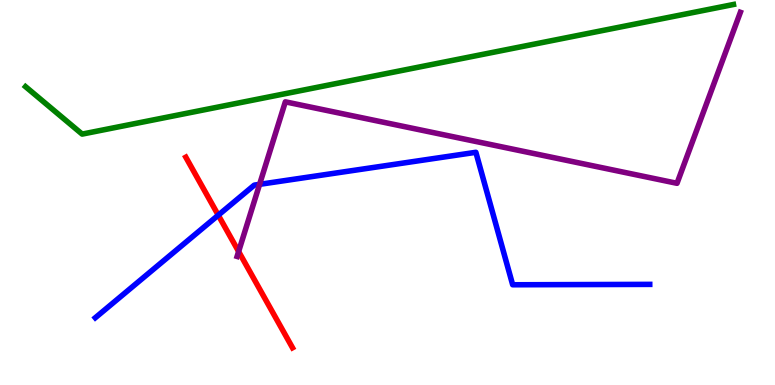[{'lines': ['blue', 'red'], 'intersections': [{'x': 2.82, 'y': 4.41}]}, {'lines': ['green', 'red'], 'intersections': []}, {'lines': ['purple', 'red'], 'intersections': [{'x': 3.08, 'y': 3.47}]}, {'lines': ['blue', 'green'], 'intersections': []}, {'lines': ['blue', 'purple'], 'intersections': [{'x': 3.35, 'y': 5.21}]}, {'lines': ['green', 'purple'], 'intersections': []}]